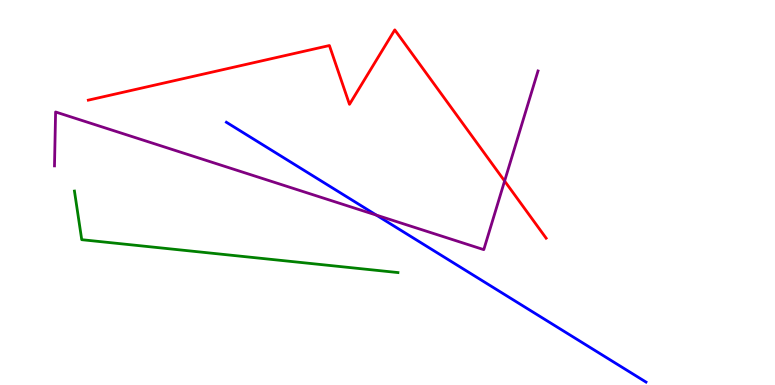[{'lines': ['blue', 'red'], 'intersections': []}, {'lines': ['green', 'red'], 'intersections': []}, {'lines': ['purple', 'red'], 'intersections': [{'x': 6.51, 'y': 5.3}]}, {'lines': ['blue', 'green'], 'intersections': []}, {'lines': ['blue', 'purple'], 'intersections': [{'x': 4.86, 'y': 4.41}]}, {'lines': ['green', 'purple'], 'intersections': []}]